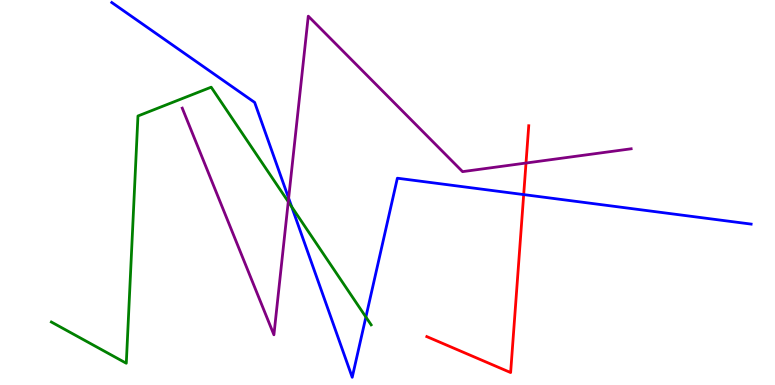[{'lines': ['blue', 'red'], 'intersections': [{'x': 6.76, 'y': 4.95}]}, {'lines': ['green', 'red'], 'intersections': []}, {'lines': ['purple', 'red'], 'intersections': [{'x': 6.79, 'y': 5.77}]}, {'lines': ['blue', 'green'], 'intersections': [{'x': 3.76, 'y': 4.63}, {'x': 4.72, 'y': 1.77}]}, {'lines': ['blue', 'purple'], 'intersections': [{'x': 3.72, 'y': 4.85}]}, {'lines': ['green', 'purple'], 'intersections': [{'x': 3.72, 'y': 4.76}]}]